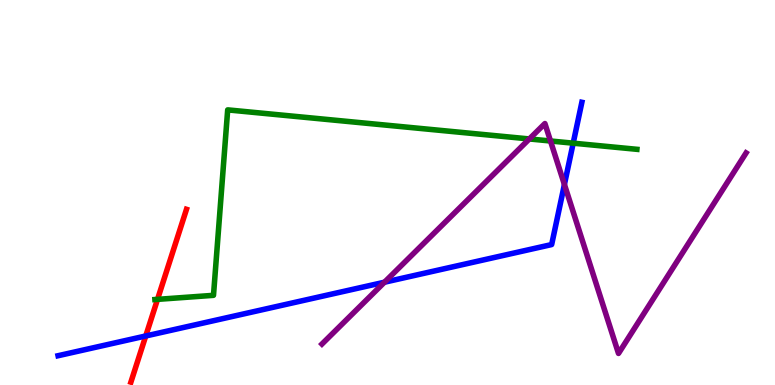[{'lines': ['blue', 'red'], 'intersections': [{'x': 1.88, 'y': 1.27}]}, {'lines': ['green', 'red'], 'intersections': [{'x': 2.03, 'y': 2.22}]}, {'lines': ['purple', 'red'], 'intersections': []}, {'lines': ['blue', 'green'], 'intersections': [{'x': 7.4, 'y': 6.28}]}, {'lines': ['blue', 'purple'], 'intersections': [{'x': 4.96, 'y': 2.67}, {'x': 7.28, 'y': 5.21}]}, {'lines': ['green', 'purple'], 'intersections': [{'x': 6.83, 'y': 6.39}, {'x': 7.1, 'y': 6.34}]}]